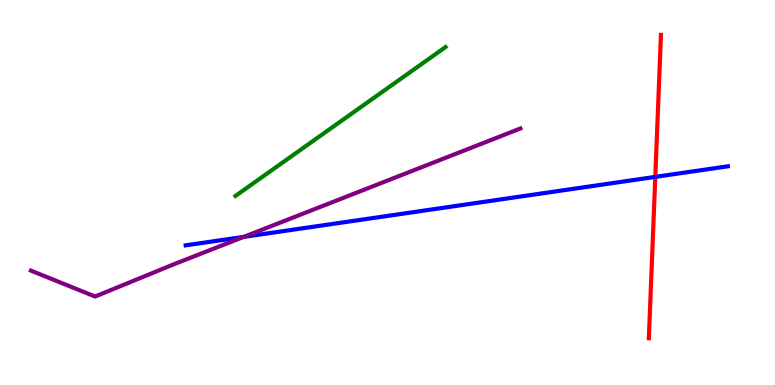[{'lines': ['blue', 'red'], 'intersections': [{'x': 8.46, 'y': 5.41}]}, {'lines': ['green', 'red'], 'intersections': []}, {'lines': ['purple', 'red'], 'intersections': []}, {'lines': ['blue', 'green'], 'intersections': []}, {'lines': ['blue', 'purple'], 'intersections': [{'x': 3.15, 'y': 3.85}]}, {'lines': ['green', 'purple'], 'intersections': []}]